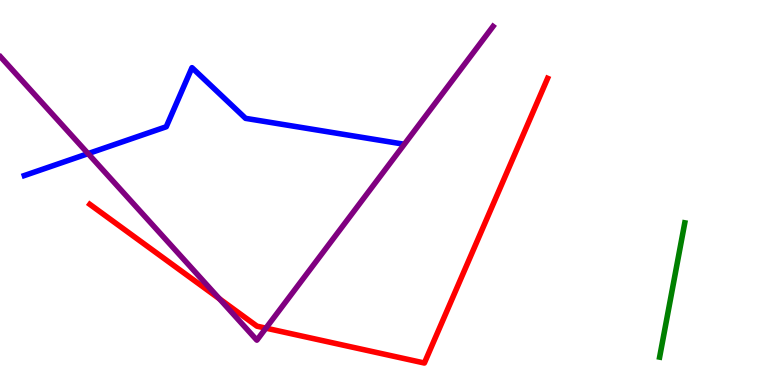[{'lines': ['blue', 'red'], 'intersections': []}, {'lines': ['green', 'red'], 'intersections': []}, {'lines': ['purple', 'red'], 'intersections': [{'x': 2.83, 'y': 2.24}, {'x': 3.43, 'y': 1.48}]}, {'lines': ['blue', 'green'], 'intersections': []}, {'lines': ['blue', 'purple'], 'intersections': [{'x': 1.14, 'y': 6.01}]}, {'lines': ['green', 'purple'], 'intersections': []}]